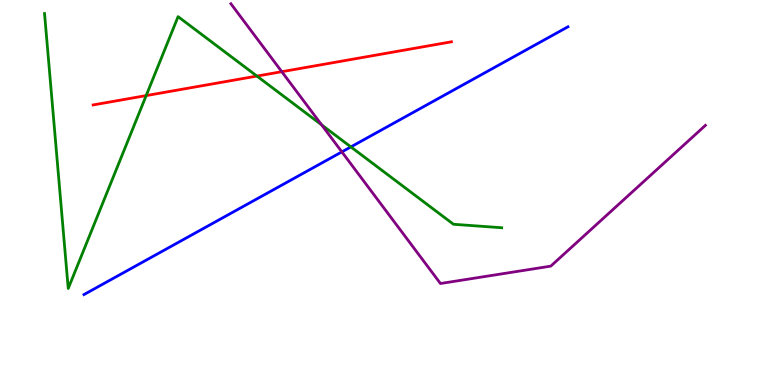[{'lines': ['blue', 'red'], 'intersections': []}, {'lines': ['green', 'red'], 'intersections': [{'x': 1.89, 'y': 7.52}, {'x': 3.32, 'y': 8.02}]}, {'lines': ['purple', 'red'], 'intersections': [{'x': 3.64, 'y': 8.14}]}, {'lines': ['blue', 'green'], 'intersections': [{'x': 4.53, 'y': 6.18}]}, {'lines': ['blue', 'purple'], 'intersections': [{'x': 4.41, 'y': 6.05}]}, {'lines': ['green', 'purple'], 'intersections': [{'x': 4.15, 'y': 6.76}]}]